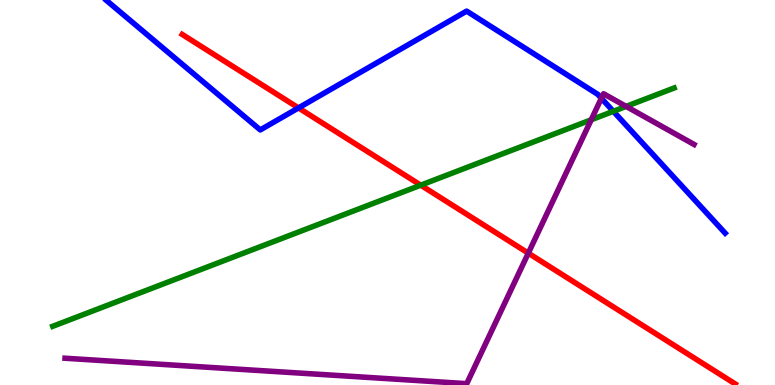[{'lines': ['blue', 'red'], 'intersections': [{'x': 3.85, 'y': 7.2}]}, {'lines': ['green', 'red'], 'intersections': [{'x': 5.43, 'y': 5.19}]}, {'lines': ['purple', 'red'], 'intersections': [{'x': 6.82, 'y': 3.42}]}, {'lines': ['blue', 'green'], 'intersections': [{'x': 7.91, 'y': 7.11}]}, {'lines': ['blue', 'purple'], 'intersections': [{'x': 7.76, 'y': 7.45}]}, {'lines': ['green', 'purple'], 'intersections': [{'x': 7.63, 'y': 6.89}, {'x': 8.08, 'y': 7.24}]}]